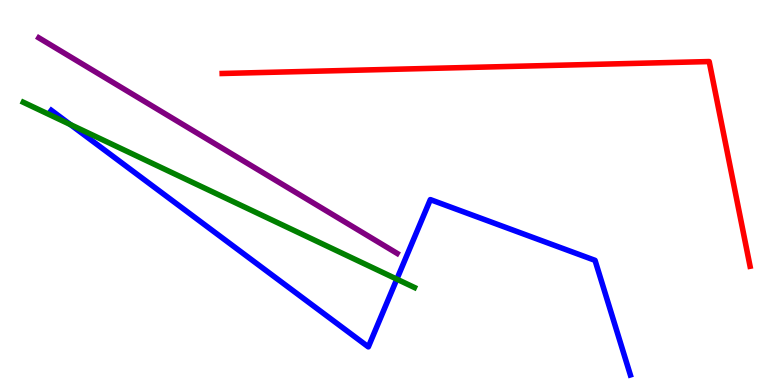[{'lines': ['blue', 'red'], 'intersections': []}, {'lines': ['green', 'red'], 'intersections': []}, {'lines': ['purple', 'red'], 'intersections': []}, {'lines': ['blue', 'green'], 'intersections': [{'x': 0.908, 'y': 6.77}, {'x': 5.12, 'y': 2.75}]}, {'lines': ['blue', 'purple'], 'intersections': []}, {'lines': ['green', 'purple'], 'intersections': []}]